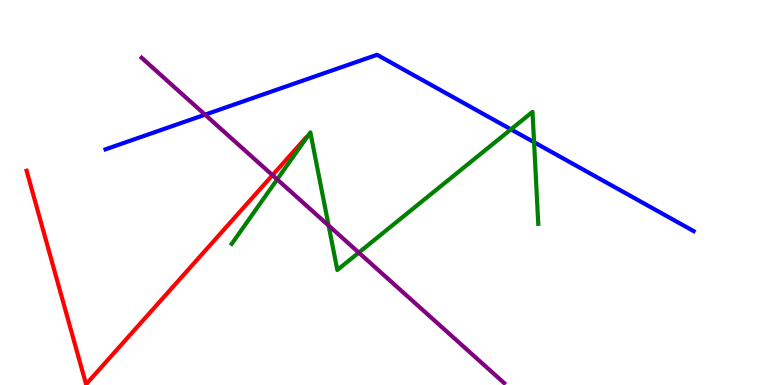[{'lines': ['blue', 'red'], 'intersections': []}, {'lines': ['green', 'red'], 'intersections': []}, {'lines': ['purple', 'red'], 'intersections': [{'x': 3.52, 'y': 5.45}]}, {'lines': ['blue', 'green'], 'intersections': [{'x': 6.59, 'y': 6.64}, {'x': 6.89, 'y': 6.31}]}, {'lines': ['blue', 'purple'], 'intersections': [{'x': 2.65, 'y': 7.02}]}, {'lines': ['green', 'purple'], 'intersections': [{'x': 3.58, 'y': 5.34}, {'x': 4.24, 'y': 4.14}, {'x': 4.63, 'y': 3.44}]}]